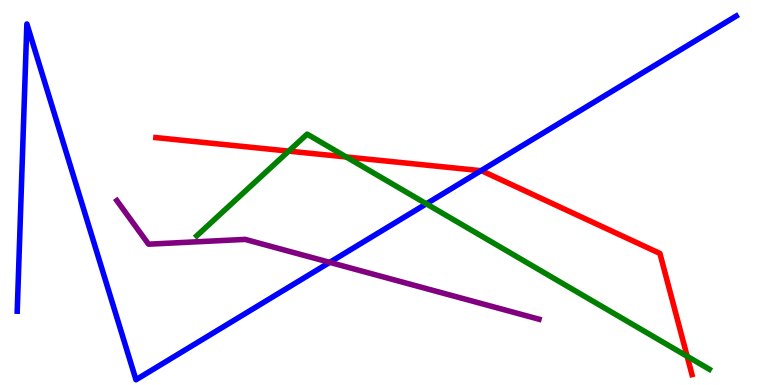[{'lines': ['blue', 'red'], 'intersections': [{'x': 6.21, 'y': 5.57}]}, {'lines': ['green', 'red'], 'intersections': [{'x': 3.73, 'y': 6.07}, {'x': 4.47, 'y': 5.92}, {'x': 8.87, 'y': 0.746}]}, {'lines': ['purple', 'red'], 'intersections': []}, {'lines': ['blue', 'green'], 'intersections': [{'x': 5.5, 'y': 4.71}]}, {'lines': ['blue', 'purple'], 'intersections': [{'x': 4.25, 'y': 3.19}]}, {'lines': ['green', 'purple'], 'intersections': []}]